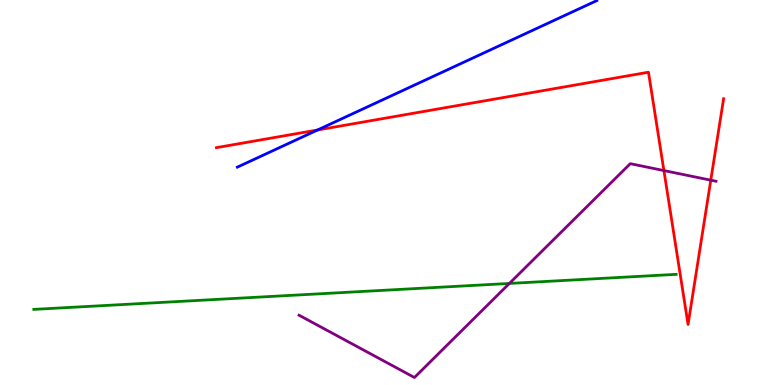[{'lines': ['blue', 'red'], 'intersections': [{'x': 4.1, 'y': 6.62}]}, {'lines': ['green', 'red'], 'intersections': []}, {'lines': ['purple', 'red'], 'intersections': [{'x': 8.57, 'y': 5.57}, {'x': 9.17, 'y': 5.32}]}, {'lines': ['blue', 'green'], 'intersections': []}, {'lines': ['blue', 'purple'], 'intersections': []}, {'lines': ['green', 'purple'], 'intersections': [{'x': 6.57, 'y': 2.64}]}]